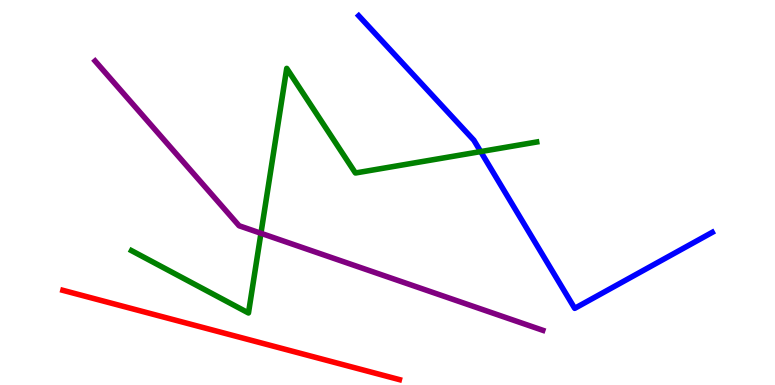[{'lines': ['blue', 'red'], 'intersections': []}, {'lines': ['green', 'red'], 'intersections': []}, {'lines': ['purple', 'red'], 'intersections': []}, {'lines': ['blue', 'green'], 'intersections': [{'x': 6.2, 'y': 6.06}]}, {'lines': ['blue', 'purple'], 'intersections': []}, {'lines': ['green', 'purple'], 'intersections': [{'x': 3.37, 'y': 3.94}]}]